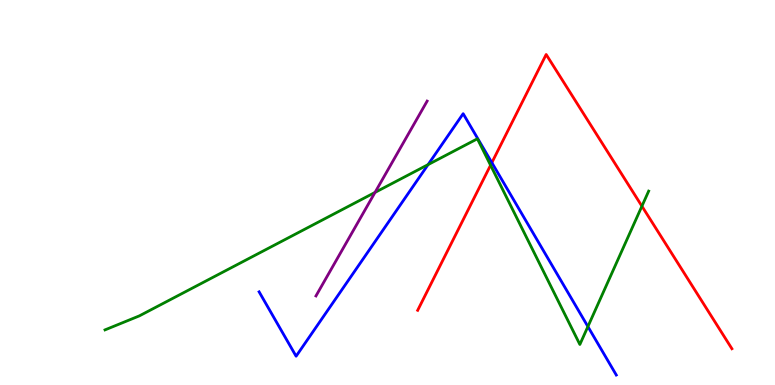[{'lines': ['blue', 'red'], 'intersections': [{'x': 6.35, 'y': 5.78}]}, {'lines': ['green', 'red'], 'intersections': [{'x': 6.33, 'y': 5.71}, {'x': 8.28, 'y': 4.65}]}, {'lines': ['purple', 'red'], 'intersections': []}, {'lines': ['blue', 'green'], 'intersections': [{'x': 5.52, 'y': 5.72}, {'x': 7.59, 'y': 1.52}]}, {'lines': ['blue', 'purple'], 'intersections': []}, {'lines': ['green', 'purple'], 'intersections': [{'x': 4.84, 'y': 5.0}]}]